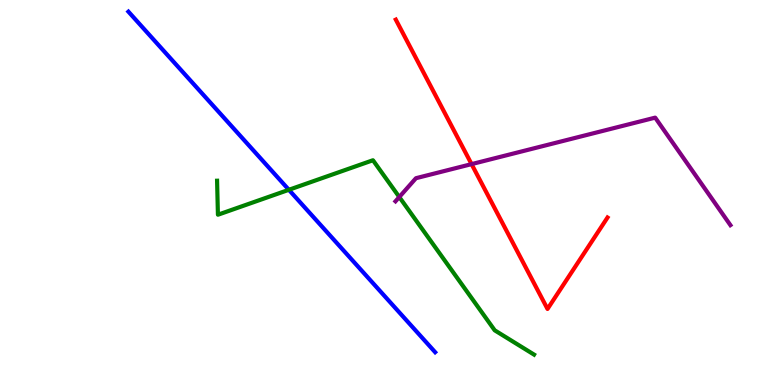[{'lines': ['blue', 'red'], 'intersections': []}, {'lines': ['green', 'red'], 'intersections': []}, {'lines': ['purple', 'red'], 'intersections': [{'x': 6.08, 'y': 5.74}]}, {'lines': ['blue', 'green'], 'intersections': [{'x': 3.73, 'y': 5.07}]}, {'lines': ['blue', 'purple'], 'intersections': []}, {'lines': ['green', 'purple'], 'intersections': [{'x': 5.15, 'y': 4.88}]}]